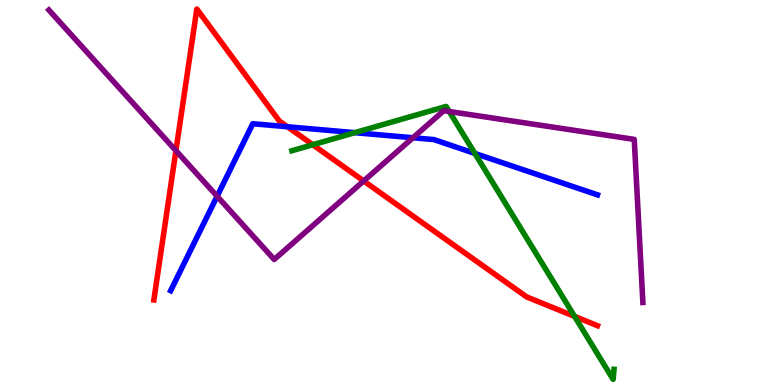[{'lines': ['blue', 'red'], 'intersections': [{'x': 3.71, 'y': 6.71}]}, {'lines': ['green', 'red'], 'intersections': [{'x': 4.04, 'y': 6.24}, {'x': 7.41, 'y': 1.78}]}, {'lines': ['purple', 'red'], 'intersections': [{'x': 2.27, 'y': 6.09}, {'x': 4.69, 'y': 5.3}]}, {'lines': ['blue', 'green'], 'intersections': [{'x': 4.58, 'y': 6.55}, {'x': 6.13, 'y': 6.01}]}, {'lines': ['blue', 'purple'], 'intersections': [{'x': 2.8, 'y': 4.9}, {'x': 5.33, 'y': 6.42}]}, {'lines': ['green', 'purple'], 'intersections': [{'x': 5.8, 'y': 7.1}]}]